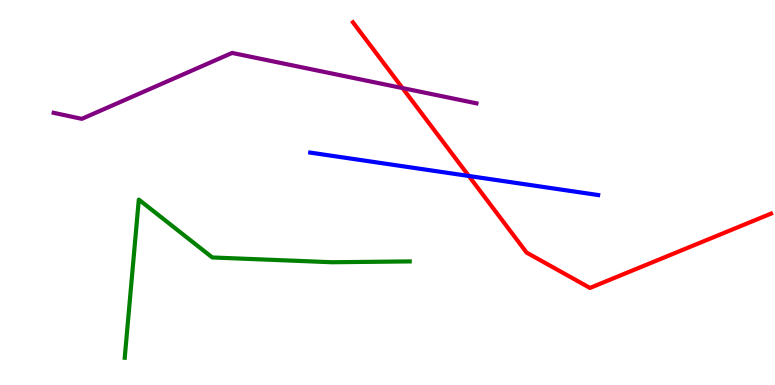[{'lines': ['blue', 'red'], 'intersections': [{'x': 6.05, 'y': 5.43}]}, {'lines': ['green', 'red'], 'intersections': []}, {'lines': ['purple', 'red'], 'intersections': [{'x': 5.19, 'y': 7.71}]}, {'lines': ['blue', 'green'], 'intersections': []}, {'lines': ['blue', 'purple'], 'intersections': []}, {'lines': ['green', 'purple'], 'intersections': []}]